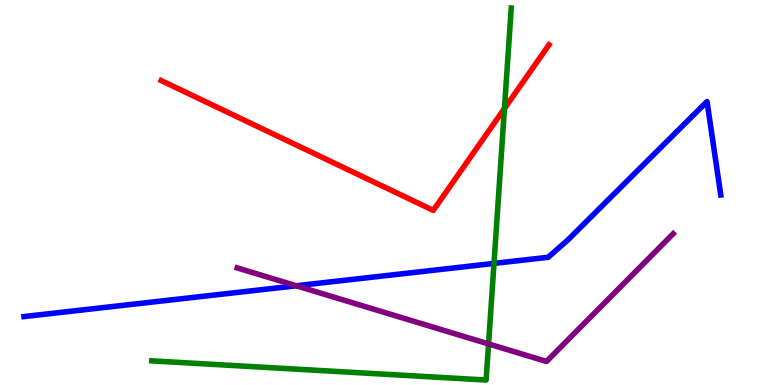[{'lines': ['blue', 'red'], 'intersections': []}, {'lines': ['green', 'red'], 'intersections': [{'x': 6.51, 'y': 7.18}]}, {'lines': ['purple', 'red'], 'intersections': []}, {'lines': ['blue', 'green'], 'intersections': [{'x': 6.37, 'y': 3.16}]}, {'lines': ['blue', 'purple'], 'intersections': [{'x': 3.82, 'y': 2.58}]}, {'lines': ['green', 'purple'], 'intersections': [{'x': 6.3, 'y': 1.07}]}]